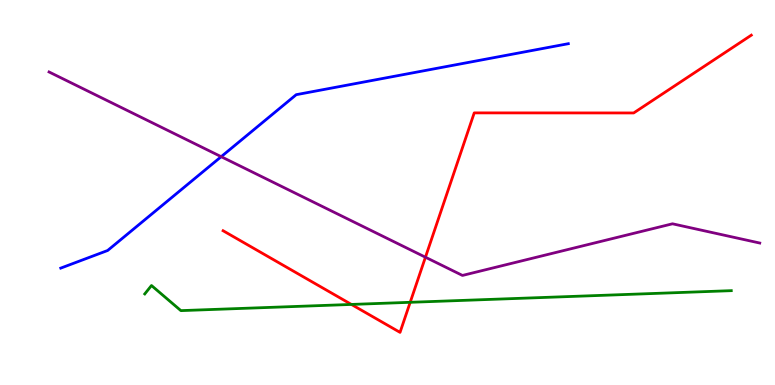[{'lines': ['blue', 'red'], 'intersections': []}, {'lines': ['green', 'red'], 'intersections': [{'x': 4.53, 'y': 2.09}, {'x': 5.29, 'y': 2.15}]}, {'lines': ['purple', 'red'], 'intersections': [{'x': 5.49, 'y': 3.32}]}, {'lines': ['blue', 'green'], 'intersections': []}, {'lines': ['blue', 'purple'], 'intersections': [{'x': 2.85, 'y': 5.93}]}, {'lines': ['green', 'purple'], 'intersections': []}]